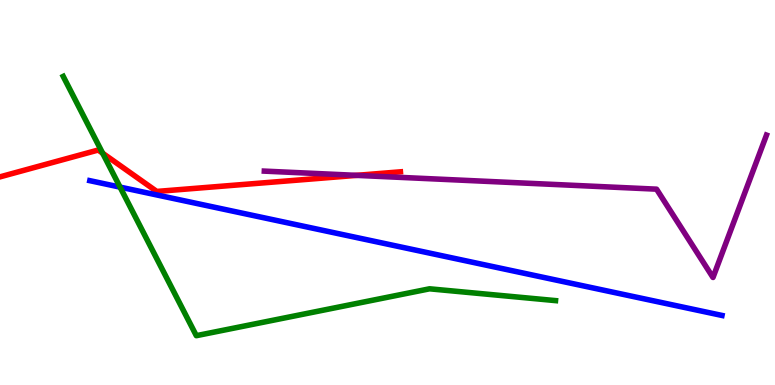[{'lines': ['blue', 'red'], 'intersections': []}, {'lines': ['green', 'red'], 'intersections': [{'x': 1.32, 'y': 6.02}]}, {'lines': ['purple', 'red'], 'intersections': [{'x': 4.6, 'y': 5.45}]}, {'lines': ['blue', 'green'], 'intersections': [{'x': 1.55, 'y': 5.14}]}, {'lines': ['blue', 'purple'], 'intersections': []}, {'lines': ['green', 'purple'], 'intersections': []}]